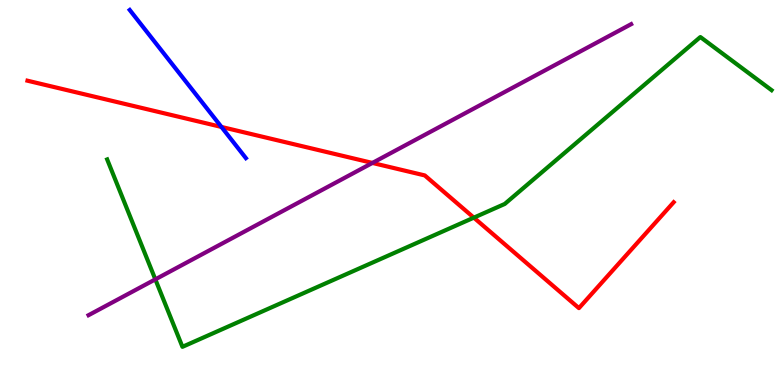[{'lines': ['blue', 'red'], 'intersections': [{'x': 2.86, 'y': 6.7}]}, {'lines': ['green', 'red'], 'intersections': [{'x': 6.11, 'y': 4.35}]}, {'lines': ['purple', 'red'], 'intersections': [{'x': 4.81, 'y': 5.77}]}, {'lines': ['blue', 'green'], 'intersections': []}, {'lines': ['blue', 'purple'], 'intersections': []}, {'lines': ['green', 'purple'], 'intersections': [{'x': 2.0, 'y': 2.74}]}]